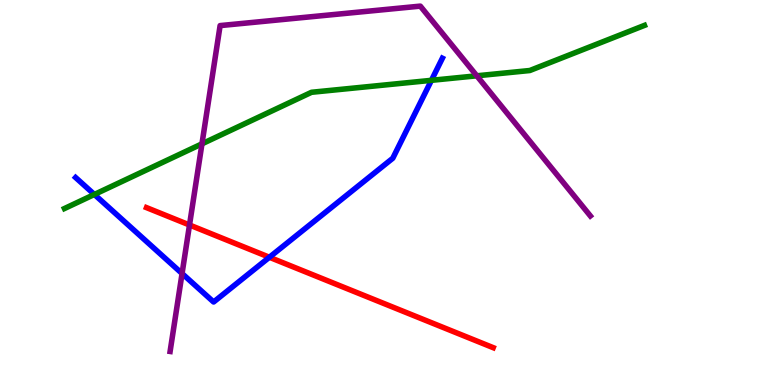[{'lines': ['blue', 'red'], 'intersections': [{'x': 3.48, 'y': 3.32}]}, {'lines': ['green', 'red'], 'intersections': []}, {'lines': ['purple', 'red'], 'intersections': [{'x': 2.45, 'y': 4.16}]}, {'lines': ['blue', 'green'], 'intersections': [{'x': 1.22, 'y': 4.95}, {'x': 5.57, 'y': 7.91}]}, {'lines': ['blue', 'purple'], 'intersections': [{'x': 2.35, 'y': 2.9}]}, {'lines': ['green', 'purple'], 'intersections': [{'x': 2.61, 'y': 6.26}, {'x': 6.15, 'y': 8.03}]}]